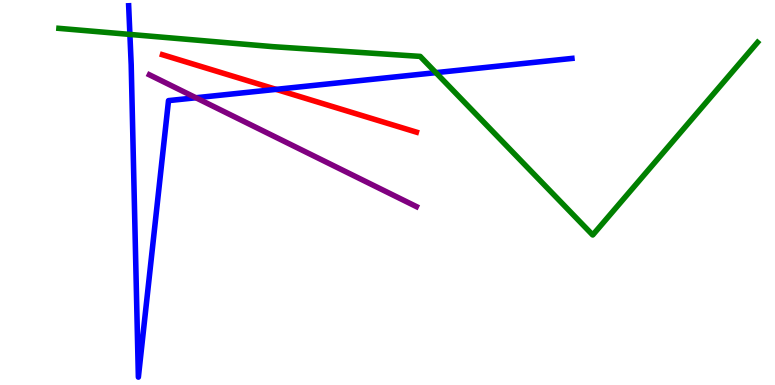[{'lines': ['blue', 'red'], 'intersections': [{'x': 3.56, 'y': 7.68}]}, {'lines': ['green', 'red'], 'intersections': []}, {'lines': ['purple', 'red'], 'intersections': []}, {'lines': ['blue', 'green'], 'intersections': [{'x': 1.68, 'y': 9.11}, {'x': 5.62, 'y': 8.11}]}, {'lines': ['blue', 'purple'], 'intersections': [{'x': 2.53, 'y': 7.46}]}, {'lines': ['green', 'purple'], 'intersections': []}]